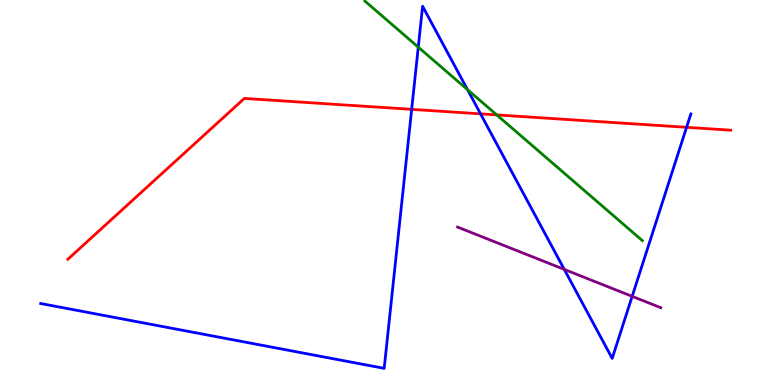[{'lines': ['blue', 'red'], 'intersections': [{'x': 5.31, 'y': 7.16}, {'x': 6.2, 'y': 7.04}, {'x': 8.86, 'y': 6.69}]}, {'lines': ['green', 'red'], 'intersections': [{'x': 6.41, 'y': 7.02}]}, {'lines': ['purple', 'red'], 'intersections': []}, {'lines': ['blue', 'green'], 'intersections': [{'x': 5.4, 'y': 8.78}, {'x': 6.03, 'y': 7.67}]}, {'lines': ['blue', 'purple'], 'intersections': [{'x': 7.28, 'y': 3.0}, {'x': 8.16, 'y': 2.3}]}, {'lines': ['green', 'purple'], 'intersections': []}]